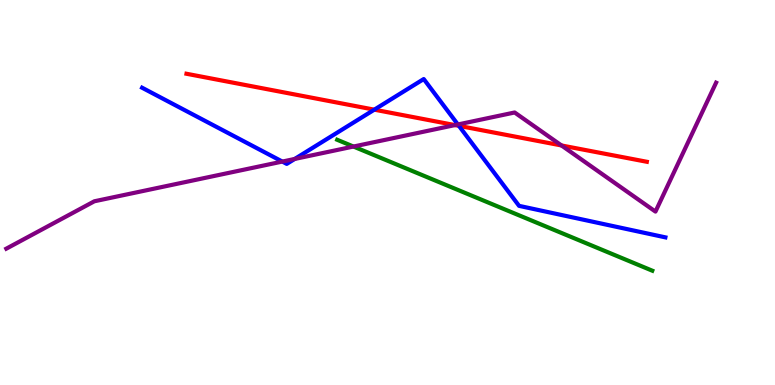[{'lines': ['blue', 'red'], 'intersections': [{'x': 4.83, 'y': 7.15}, {'x': 5.92, 'y': 6.73}]}, {'lines': ['green', 'red'], 'intersections': []}, {'lines': ['purple', 'red'], 'intersections': [{'x': 5.87, 'y': 6.75}, {'x': 7.25, 'y': 6.22}]}, {'lines': ['blue', 'green'], 'intersections': []}, {'lines': ['blue', 'purple'], 'intersections': [{'x': 3.64, 'y': 5.8}, {'x': 3.8, 'y': 5.87}, {'x': 5.91, 'y': 6.77}]}, {'lines': ['green', 'purple'], 'intersections': [{'x': 4.56, 'y': 6.19}]}]